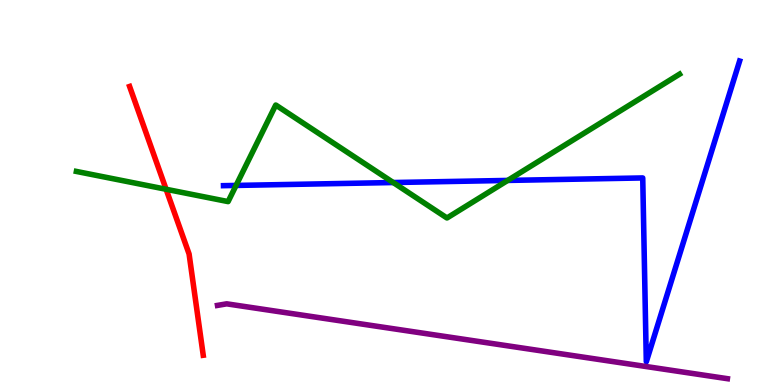[{'lines': ['blue', 'red'], 'intersections': []}, {'lines': ['green', 'red'], 'intersections': [{'x': 2.14, 'y': 5.08}]}, {'lines': ['purple', 'red'], 'intersections': []}, {'lines': ['blue', 'green'], 'intersections': [{'x': 3.05, 'y': 5.18}, {'x': 5.07, 'y': 5.26}, {'x': 6.55, 'y': 5.31}]}, {'lines': ['blue', 'purple'], 'intersections': []}, {'lines': ['green', 'purple'], 'intersections': []}]